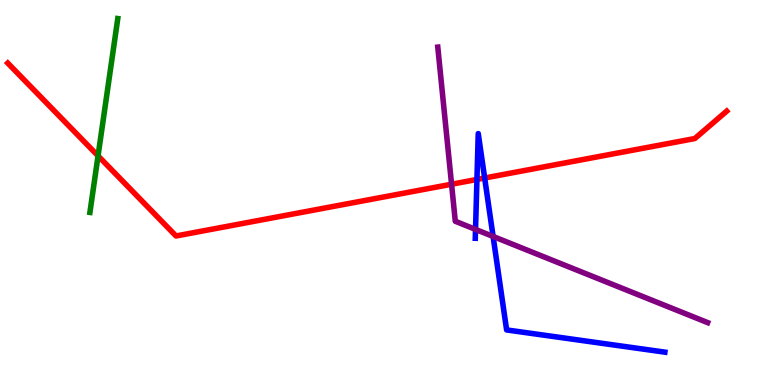[{'lines': ['blue', 'red'], 'intersections': [{'x': 6.15, 'y': 5.34}, {'x': 6.25, 'y': 5.38}]}, {'lines': ['green', 'red'], 'intersections': [{'x': 1.27, 'y': 5.95}]}, {'lines': ['purple', 'red'], 'intersections': [{'x': 5.83, 'y': 5.21}]}, {'lines': ['blue', 'green'], 'intersections': []}, {'lines': ['blue', 'purple'], 'intersections': [{'x': 6.14, 'y': 4.04}, {'x': 6.36, 'y': 3.86}]}, {'lines': ['green', 'purple'], 'intersections': []}]